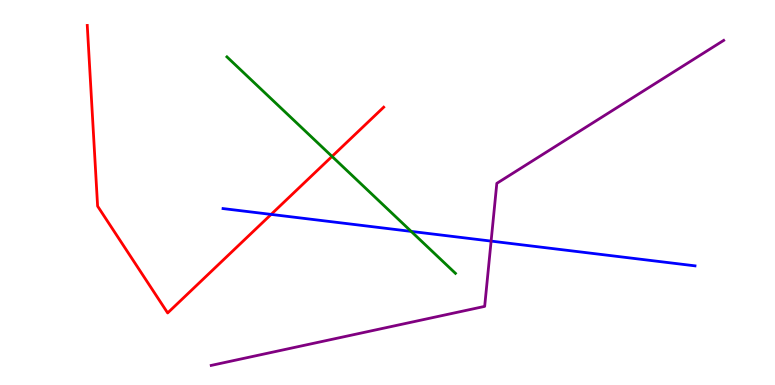[{'lines': ['blue', 'red'], 'intersections': [{'x': 3.5, 'y': 4.43}]}, {'lines': ['green', 'red'], 'intersections': [{'x': 4.28, 'y': 5.94}]}, {'lines': ['purple', 'red'], 'intersections': []}, {'lines': ['blue', 'green'], 'intersections': [{'x': 5.31, 'y': 3.99}]}, {'lines': ['blue', 'purple'], 'intersections': [{'x': 6.34, 'y': 3.74}]}, {'lines': ['green', 'purple'], 'intersections': []}]